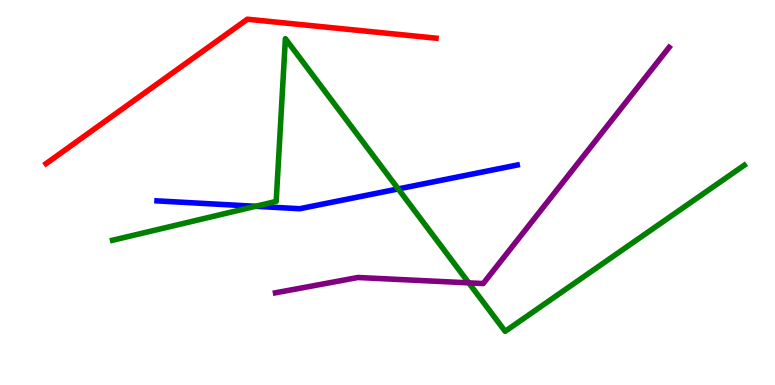[{'lines': ['blue', 'red'], 'intersections': []}, {'lines': ['green', 'red'], 'intersections': []}, {'lines': ['purple', 'red'], 'intersections': []}, {'lines': ['blue', 'green'], 'intersections': [{'x': 3.3, 'y': 4.64}, {'x': 5.14, 'y': 5.09}]}, {'lines': ['blue', 'purple'], 'intersections': []}, {'lines': ['green', 'purple'], 'intersections': [{'x': 6.05, 'y': 2.65}]}]